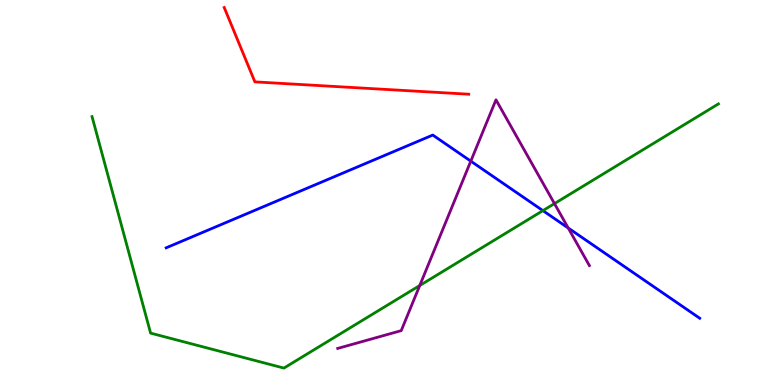[{'lines': ['blue', 'red'], 'intersections': []}, {'lines': ['green', 'red'], 'intersections': []}, {'lines': ['purple', 'red'], 'intersections': []}, {'lines': ['blue', 'green'], 'intersections': [{'x': 7.01, 'y': 4.53}]}, {'lines': ['blue', 'purple'], 'intersections': [{'x': 6.07, 'y': 5.81}, {'x': 7.33, 'y': 4.08}]}, {'lines': ['green', 'purple'], 'intersections': [{'x': 5.42, 'y': 2.58}, {'x': 7.15, 'y': 4.71}]}]